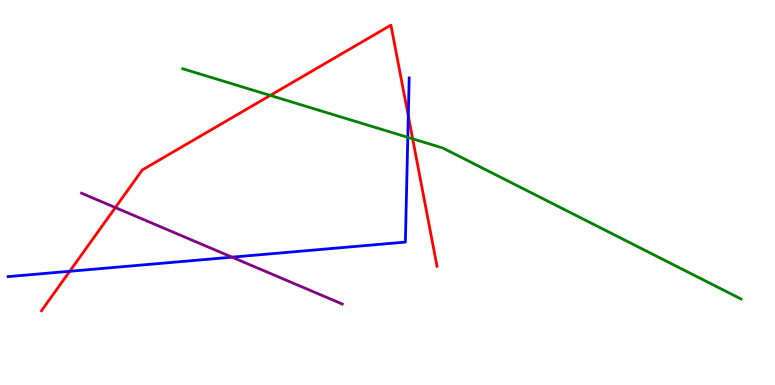[{'lines': ['blue', 'red'], 'intersections': [{'x': 0.9, 'y': 2.95}, {'x': 5.27, 'y': 6.99}]}, {'lines': ['green', 'red'], 'intersections': [{'x': 3.49, 'y': 7.52}, {'x': 5.32, 'y': 6.39}]}, {'lines': ['purple', 'red'], 'intersections': [{'x': 1.49, 'y': 4.61}]}, {'lines': ['blue', 'green'], 'intersections': [{'x': 5.26, 'y': 6.43}]}, {'lines': ['blue', 'purple'], 'intersections': [{'x': 2.99, 'y': 3.32}]}, {'lines': ['green', 'purple'], 'intersections': []}]